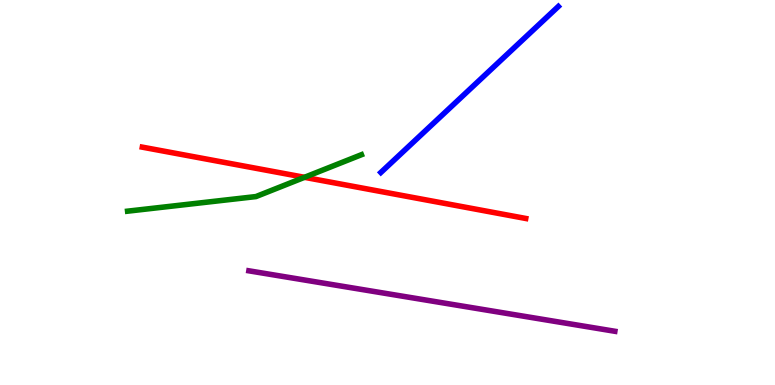[{'lines': ['blue', 'red'], 'intersections': []}, {'lines': ['green', 'red'], 'intersections': [{'x': 3.93, 'y': 5.39}]}, {'lines': ['purple', 'red'], 'intersections': []}, {'lines': ['blue', 'green'], 'intersections': []}, {'lines': ['blue', 'purple'], 'intersections': []}, {'lines': ['green', 'purple'], 'intersections': []}]